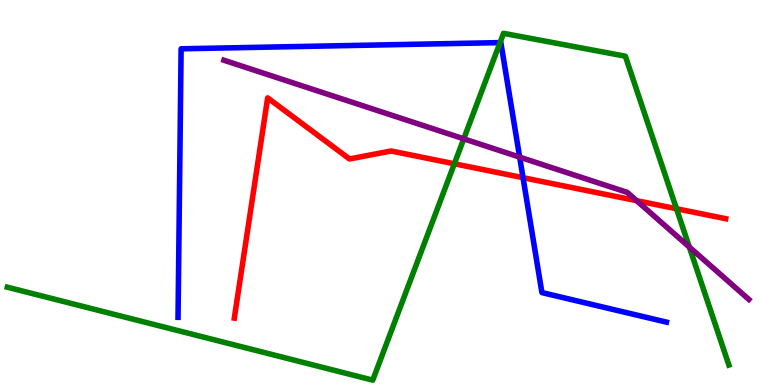[{'lines': ['blue', 'red'], 'intersections': [{'x': 6.75, 'y': 5.38}]}, {'lines': ['green', 'red'], 'intersections': [{'x': 5.86, 'y': 5.75}, {'x': 8.73, 'y': 4.58}]}, {'lines': ['purple', 'red'], 'intersections': [{'x': 8.21, 'y': 4.79}]}, {'lines': ['blue', 'green'], 'intersections': [{'x': 6.45, 'y': 8.89}]}, {'lines': ['blue', 'purple'], 'intersections': [{'x': 6.71, 'y': 5.92}]}, {'lines': ['green', 'purple'], 'intersections': [{'x': 5.98, 'y': 6.39}, {'x': 8.89, 'y': 3.58}]}]